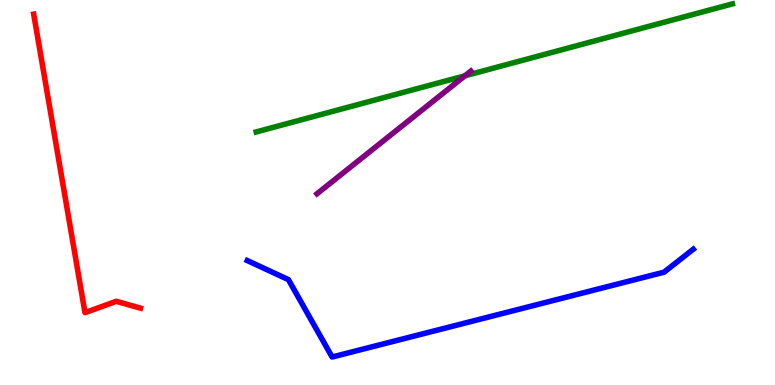[{'lines': ['blue', 'red'], 'intersections': []}, {'lines': ['green', 'red'], 'intersections': []}, {'lines': ['purple', 'red'], 'intersections': []}, {'lines': ['blue', 'green'], 'intersections': []}, {'lines': ['blue', 'purple'], 'intersections': []}, {'lines': ['green', 'purple'], 'intersections': [{'x': 6.0, 'y': 8.03}]}]